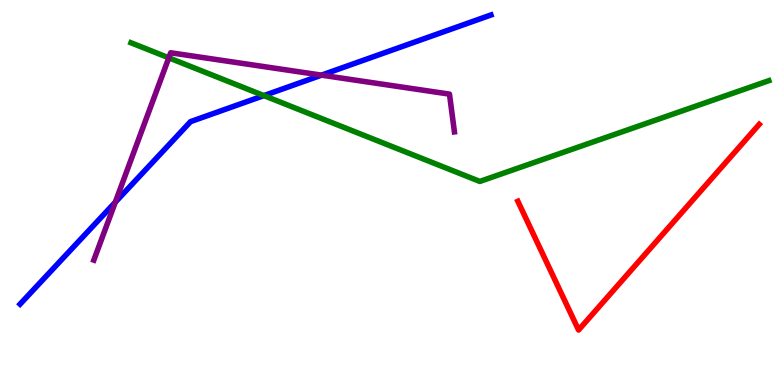[{'lines': ['blue', 'red'], 'intersections': []}, {'lines': ['green', 'red'], 'intersections': []}, {'lines': ['purple', 'red'], 'intersections': []}, {'lines': ['blue', 'green'], 'intersections': [{'x': 3.4, 'y': 7.52}]}, {'lines': ['blue', 'purple'], 'intersections': [{'x': 1.49, 'y': 4.75}, {'x': 4.15, 'y': 8.05}]}, {'lines': ['green', 'purple'], 'intersections': [{'x': 2.18, 'y': 8.5}]}]